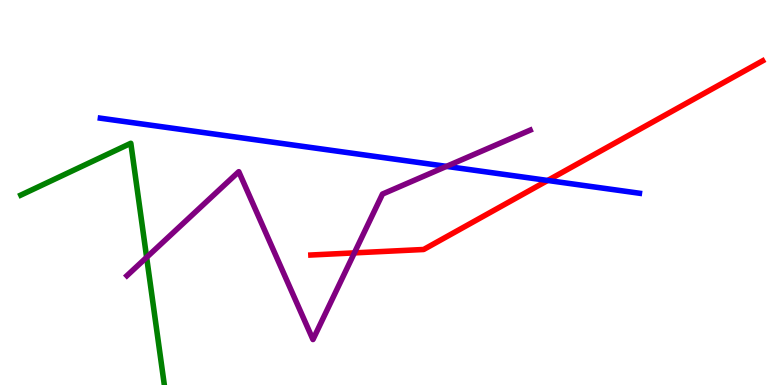[{'lines': ['blue', 'red'], 'intersections': [{'x': 7.07, 'y': 5.31}]}, {'lines': ['green', 'red'], 'intersections': []}, {'lines': ['purple', 'red'], 'intersections': [{'x': 4.57, 'y': 3.43}]}, {'lines': ['blue', 'green'], 'intersections': []}, {'lines': ['blue', 'purple'], 'intersections': [{'x': 5.76, 'y': 5.68}]}, {'lines': ['green', 'purple'], 'intersections': [{'x': 1.89, 'y': 3.32}]}]